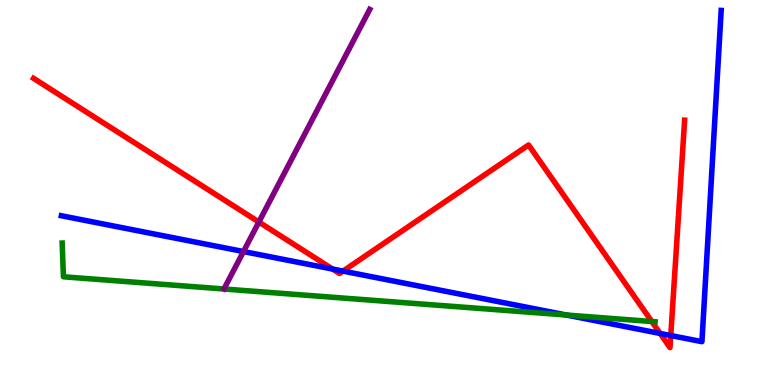[{'lines': ['blue', 'red'], 'intersections': [{'x': 4.29, 'y': 3.01}, {'x': 4.43, 'y': 2.96}, {'x': 8.52, 'y': 1.34}, {'x': 8.66, 'y': 1.28}]}, {'lines': ['green', 'red'], 'intersections': [{'x': 8.41, 'y': 1.65}]}, {'lines': ['purple', 'red'], 'intersections': [{'x': 3.34, 'y': 4.23}]}, {'lines': ['blue', 'green'], 'intersections': [{'x': 7.31, 'y': 1.82}]}, {'lines': ['blue', 'purple'], 'intersections': [{'x': 3.14, 'y': 3.47}]}, {'lines': ['green', 'purple'], 'intersections': []}]